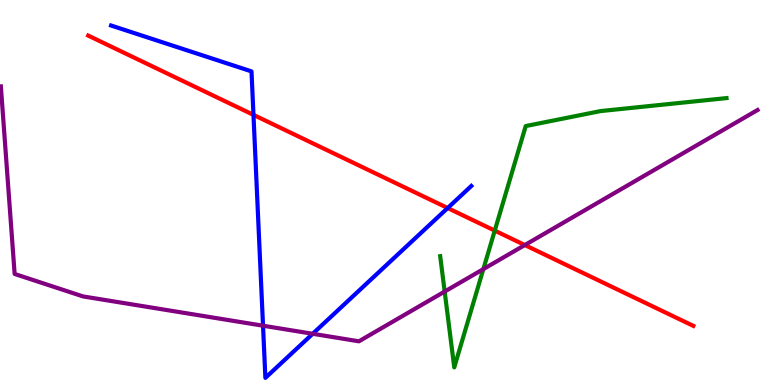[{'lines': ['blue', 'red'], 'intersections': [{'x': 3.27, 'y': 7.02}, {'x': 5.78, 'y': 4.6}]}, {'lines': ['green', 'red'], 'intersections': [{'x': 6.38, 'y': 4.01}]}, {'lines': ['purple', 'red'], 'intersections': [{'x': 6.77, 'y': 3.64}]}, {'lines': ['blue', 'green'], 'intersections': []}, {'lines': ['blue', 'purple'], 'intersections': [{'x': 3.39, 'y': 1.54}, {'x': 4.03, 'y': 1.33}]}, {'lines': ['green', 'purple'], 'intersections': [{'x': 5.74, 'y': 2.43}, {'x': 6.24, 'y': 3.01}]}]